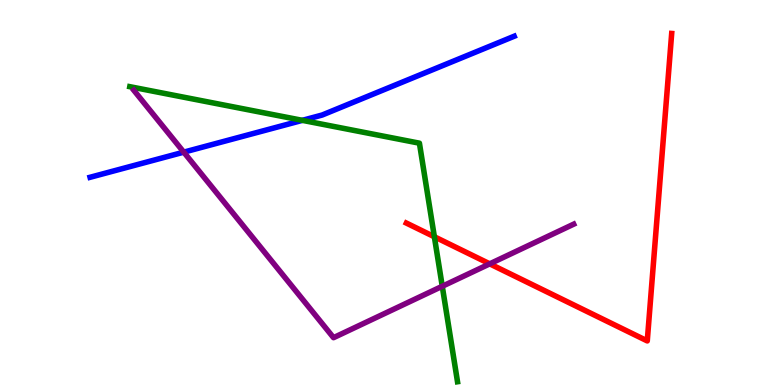[{'lines': ['blue', 'red'], 'intersections': []}, {'lines': ['green', 'red'], 'intersections': [{'x': 5.6, 'y': 3.85}]}, {'lines': ['purple', 'red'], 'intersections': [{'x': 6.32, 'y': 3.15}]}, {'lines': ['blue', 'green'], 'intersections': [{'x': 3.9, 'y': 6.87}]}, {'lines': ['blue', 'purple'], 'intersections': [{'x': 2.37, 'y': 6.05}]}, {'lines': ['green', 'purple'], 'intersections': [{'x': 5.71, 'y': 2.56}]}]